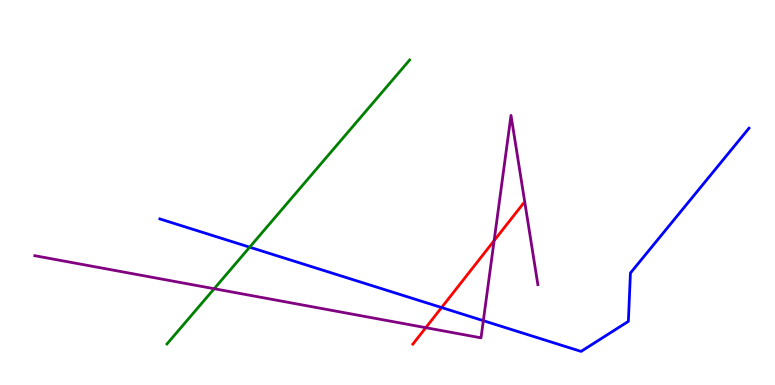[{'lines': ['blue', 'red'], 'intersections': [{'x': 5.7, 'y': 2.01}]}, {'lines': ['green', 'red'], 'intersections': []}, {'lines': ['purple', 'red'], 'intersections': [{'x': 5.49, 'y': 1.49}, {'x': 6.38, 'y': 3.75}]}, {'lines': ['blue', 'green'], 'intersections': [{'x': 3.22, 'y': 3.58}]}, {'lines': ['blue', 'purple'], 'intersections': [{'x': 6.24, 'y': 1.67}]}, {'lines': ['green', 'purple'], 'intersections': [{'x': 2.76, 'y': 2.5}]}]